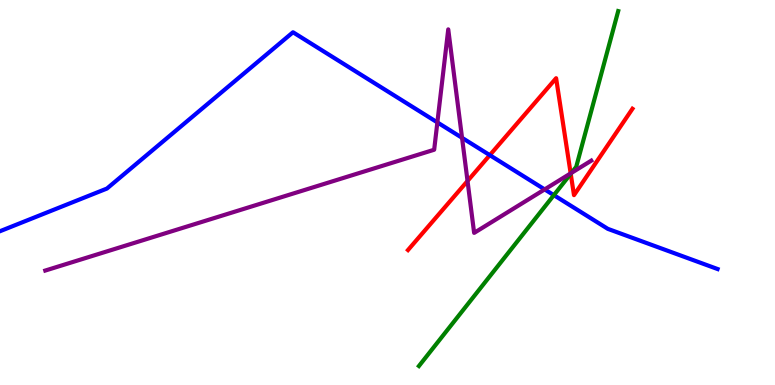[{'lines': ['blue', 'red'], 'intersections': [{'x': 6.32, 'y': 5.97}]}, {'lines': ['green', 'red'], 'intersections': [{'x': 7.36, 'y': 5.49}]}, {'lines': ['purple', 'red'], 'intersections': [{'x': 6.03, 'y': 5.3}, {'x': 7.36, 'y': 5.5}]}, {'lines': ['blue', 'green'], 'intersections': [{'x': 7.15, 'y': 4.93}]}, {'lines': ['blue', 'purple'], 'intersections': [{'x': 5.64, 'y': 6.82}, {'x': 5.96, 'y': 6.42}, {'x': 7.03, 'y': 5.08}]}, {'lines': ['green', 'purple'], 'intersections': [{'x': 7.37, 'y': 5.51}]}]